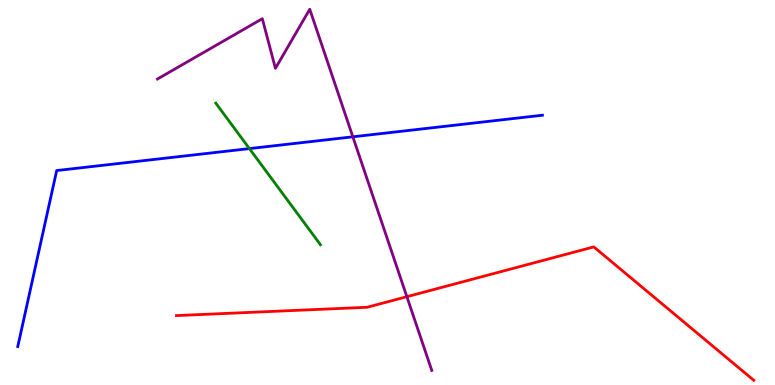[{'lines': ['blue', 'red'], 'intersections': []}, {'lines': ['green', 'red'], 'intersections': []}, {'lines': ['purple', 'red'], 'intersections': [{'x': 5.25, 'y': 2.29}]}, {'lines': ['blue', 'green'], 'intersections': [{'x': 3.22, 'y': 6.14}]}, {'lines': ['blue', 'purple'], 'intersections': [{'x': 4.55, 'y': 6.45}]}, {'lines': ['green', 'purple'], 'intersections': []}]